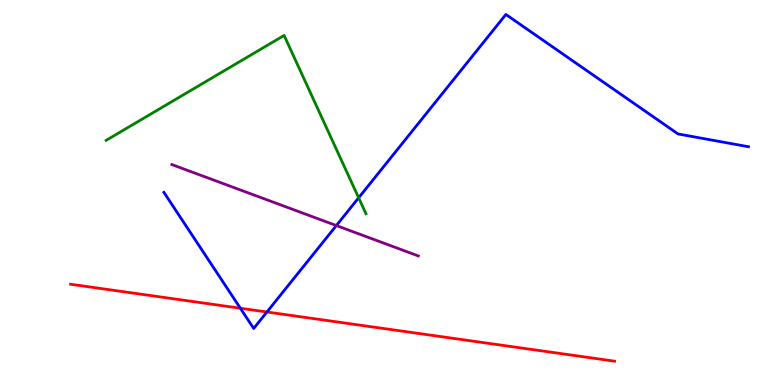[{'lines': ['blue', 'red'], 'intersections': [{'x': 3.1, 'y': 1.99}, {'x': 3.44, 'y': 1.9}]}, {'lines': ['green', 'red'], 'intersections': []}, {'lines': ['purple', 'red'], 'intersections': []}, {'lines': ['blue', 'green'], 'intersections': [{'x': 4.63, 'y': 4.86}]}, {'lines': ['blue', 'purple'], 'intersections': [{'x': 4.34, 'y': 4.14}]}, {'lines': ['green', 'purple'], 'intersections': []}]